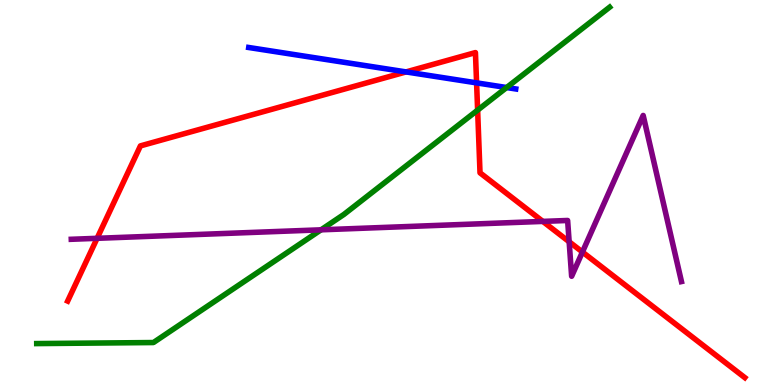[{'lines': ['blue', 'red'], 'intersections': [{'x': 5.24, 'y': 8.13}, {'x': 6.15, 'y': 7.85}]}, {'lines': ['green', 'red'], 'intersections': [{'x': 6.16, 'y': 7.14}]}, {'lines': ['purple', 'red'], 'intersections': [{'x': 1.25, 'y': 3.81}, {'x': 7.0, 'y': 4.25}, {'x': 7.34, 'y': 3.72}, {'x': 7.52, 'y': 3.45}]}, {'lines': ['blue', 'green'], 'intersections': [{'x': 6.54, 'y': 7.73}]}, {'lines': ['blue', 'purple'], 'intersections': []}, {'lines': ['green', 'purple'], 'intersections': [{'x': 4.14, 'y': 4.03}]}]